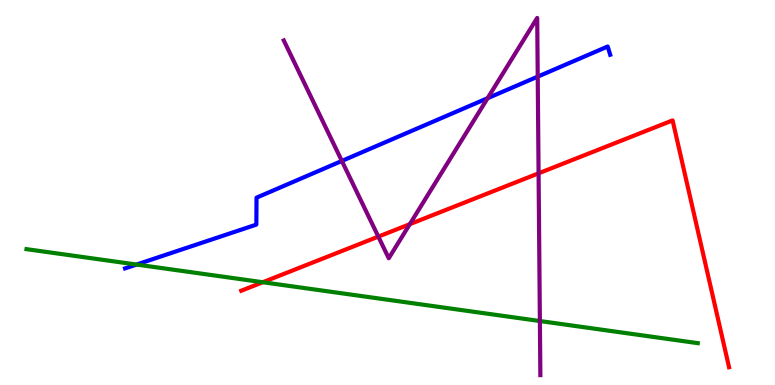[{'lines': ['blue', 'red'], 'intersections': []}, {'lines': ['green', 'red'], 'intersections': [{'x': 3.39, 'y': 2.67}]}, {'lines': ['purple', 'red'], 'intersections': [{'x': 4.88, 'y': 3.85}, {'x': 5.29, 'y': 4.18}, {'x': 6.95, 'y': 5.5}]}, {'lines': ['blue', 'green'], 'intersections': [{'x': 1.76, 'y': 3.13}]}, {'lines': ['blue', 'purple'], 'intersections': [{'x': 4.41, 'y': 5.82}, {'x': 6.29, 'y': 7.45}, {'x': 6.94, 'y': 8.01}]}, {'lines': ['green', 'purple'], 'intersections': [{'x': 6.97, 'y': 1.66}]}]